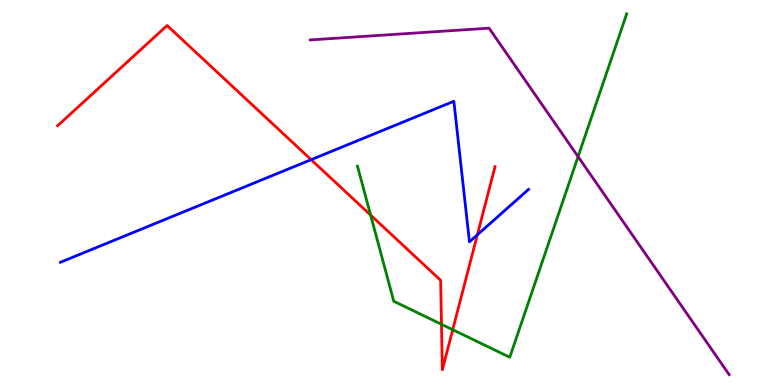[{'lines': ['blue', 'red'], 'intersections': [{'x': 4.01, 'y': 5.85}, {'x': 6.16, 'y': 3.9}]}, {'lines': ['green', 'red'], 'intersections': [{'x': 4.78, 'y': 4.41}, {'x': 5.7, 'y': 1.58}, {'x': 5.84, 'y': 1.44}]}, {'lines': ['purple', 'red'], 'intersections': []}, {'lines': ['blue', 'green'], 'intersections': []}, {'lines': ['blue', 'purple'], 'intersections': []}, {'lines': ['green', 'purple'], 'intersections': [{'x': 7.46, 'y': 5.93}]}]